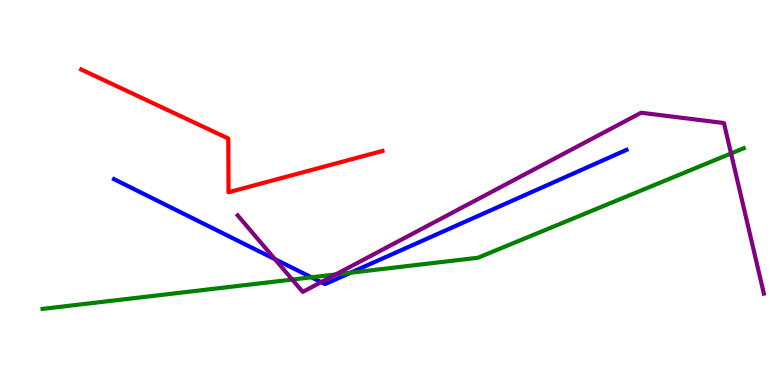[{'lines': ['blue', 'red'], 'intersections': []}, {'lines': ['green', 'red'], 'intersections': []}, {'lines': ['purple', 'red'], 'intersections': []}, {'lines': ['blue', 'green'], 'intersections': [{'x': 4.02, 'y': 2.8}, {'x': 4.52, 'y': 2.92}]}, {'lines': ['blue', 'purple'], 'intersections': [{'x': 3.55, 'y': 3.27}, {'x': 4.14, 'y': 2.67}]}, {'lines': ['green', 'purple'], 'intersections': [{'x': 3.77, 'y': 2.74}, {'x': 4.33, 'y': 2.87}, {'x': 9.43, 'y': 6.01}]}]